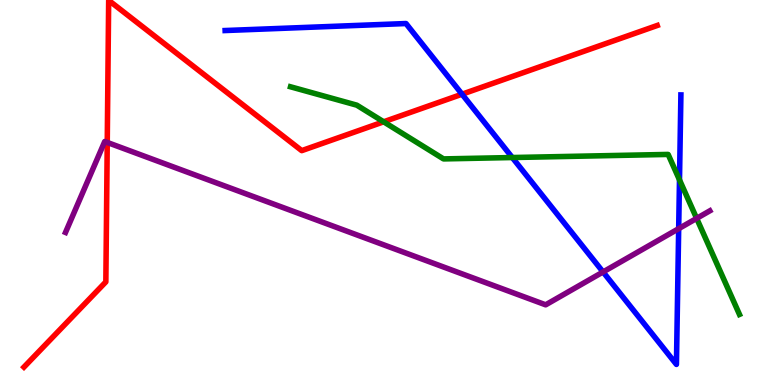[{'lines': ['blue', 'red'], 'intersections': [{'x': 5.96, 'y': 7.55}]}, {'lines': ['green', 'red'], 'intersections': [{'x': 4.95, 'y': 6.84}]}, {'lines': ['purple', 'red'], 'intersections': [{'x': 1.38, 'y': 6.3}]}, {'lines': ['blue', 'green'], 'intersections': [{'x': 6.61, 'y': 5.91}, {'x': 8.77, 'y': 5.33}]}, {'lines': ['blue', 'purple'], 'intersections': [{'x': 7.78, 'y': 2.94}, {'x': 8.76, 'y': 4.06}]}, {'lines': ['green', 'purple'], 'intersections': [{'x': 8.99, 'y': 4.33}]}]